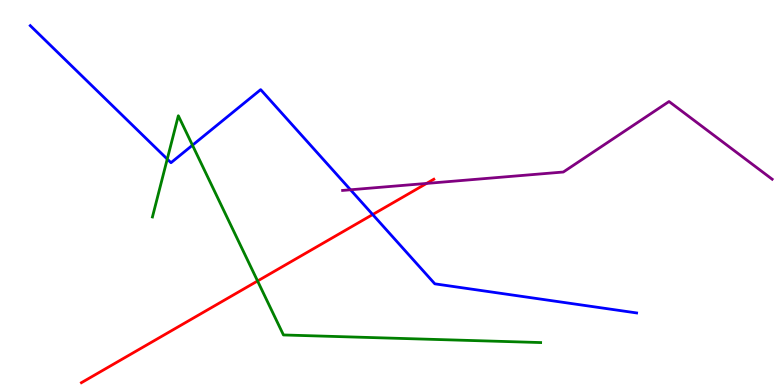[{'lines': ['blue', 'red'], 'intersections': [{'x': 4.81, 'y': 4.43}]}, {'lines': ['green', 'red'], 'intersections': [{'x': 3.32, 'y': 2.7}]}, {'lines': ['purple', 'red'], 'intersections': [{'x': 5.5, 'y': 5.24}]}, {'lines': ['blue', 'green'], 'intersections': [{'x': 2.16, 'y': 5.87}, {'x': 2.48, 'y': 6.23}]}, {'lines': ['blue', 'purple'], 'intersections': [{'x': 4.52, 'y': 5.07}]}, {'lines': ['green', 'purple'], 'intersections': []}]